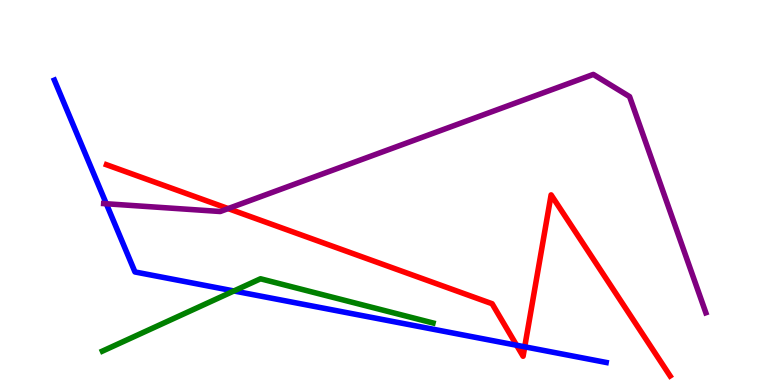[{'lines': ['blue', 'red'], 'intersections': [{'x': 6.67, 'y': 1.03}, {'x': 6.77, 'y': 0.992}]}, {'lines': ['green', 'red'], 'intersections': []}, {'lines': ['purple', 'red'], 'intersections': [{'x': 2.94, 'y': 4.58}]}, {'lines': ['blue', 'green'], 'intersections': [{'x': 3.02, 'y': 2.44}]}, {'lines': ['blue', 'purple'], 'intersections': [{'x': 1.37, 'y': 4.71}]}, {'lines': ['green', 'purple'], 'intersections': []}]